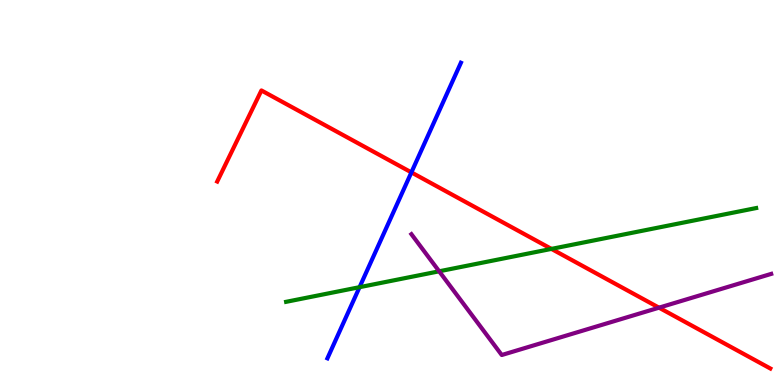[{'lines': ['blue', 'red'], 'intersections': [{'x': 5.31, 'y': 5.52}]}, {'lines': ['green', 'red'], 'intersections': [{'x': 7.12, 'y': 3.54}]}, {'lines': ['purple', 'red'], 'intersections': [{'x': 8.5, 'y': 2.01}]}, {'lines': ['blue', 'green'], 'intersections': [{'x': 4.64, 'y': 2.54}]}, {'lines': ['blue', 'purple'], 'intersections': []}, {'lines': ['green', 'purple'], 'intersections': [{'x': 5.67, 'y': 2.95}]}]